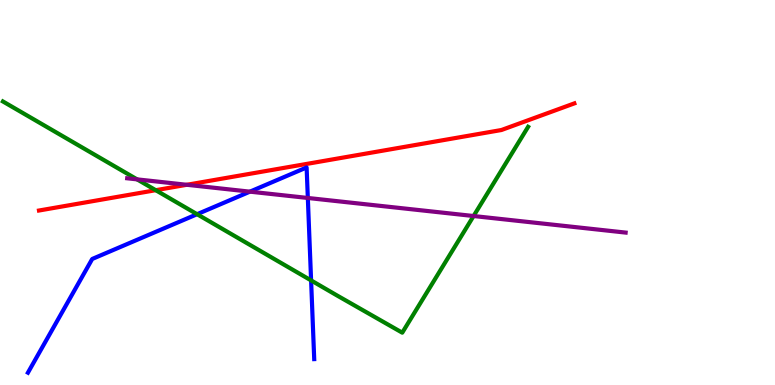[{'lines': ['blue', 'red'], 'intersections': []}, {'lines': ['green', 'red'], 'intersections': [{'x': 2.01, 'y': 5.06}]}, {'lines': ['purple', 'red'], 'intersections': [{'x': 2.41, 'y': 5.2}]}, {'lines': ['blue', 'green'], 'intersections': [{'x': 2.54, 'y': 4.44}, {'x': 4.01, 'y': 2.72}]}, {'lines': ['blue', 'purple'], 'intersections': [{'x': 3.22, 'y': 5.02}, {'x': 3.97, 'y': 4.86}]}, {'lines': ['green', 'purple'], 'intersections': [{'x': 1.77, 'y': 5.34}, {'x': 6.11, 'y': 4.39}]}]